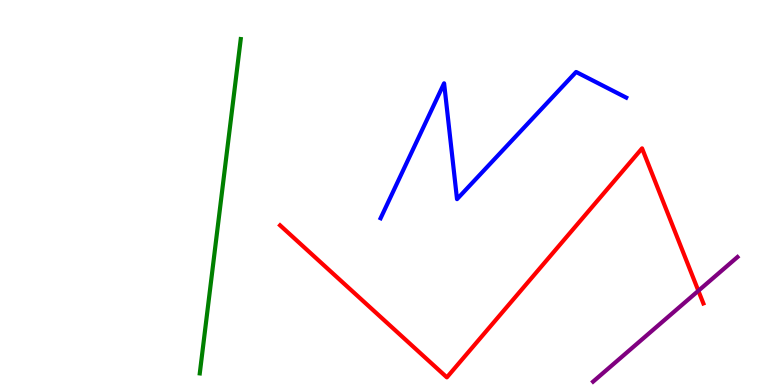[{'lines': ['blue', 'red'], 'intersections': []}, {'lines': ['green', 'red'], 'intersections': []}, {'lines': ['purple', 'red'], 'intersections': [{'x': 9.01, 'y': 2.45}]}, {'lines': ['blue', 'green'], 'intersections': []}, {'lines': ['blue', 'purple'], 'intersections': []}, {'lines': ['green', 'purple'], 'intersections': []}]